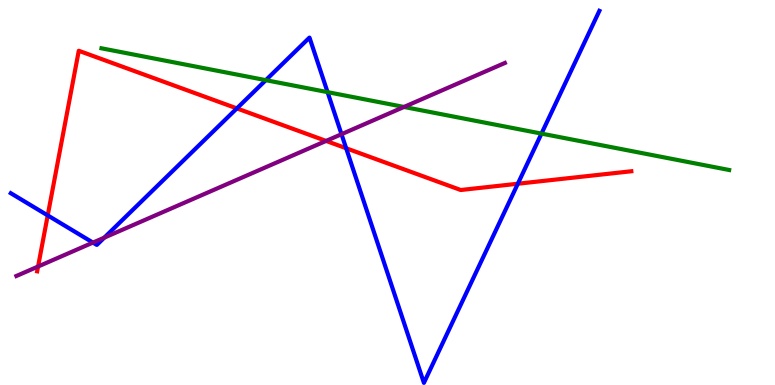[{'lines': ['blue', 'red'], 'intersections': [{'x': 0.616, 'y': 4.41}, {'x': 3.06, 'y': 7.18}, {'x': 4.47, 'y': 6.15}, {'x': 6.68, 'y': 5.23}]}, {'lines': ['green', 'red'], 'intersections': []}, {'lines': ['purple', 'red'], 'intersections': [{'x': 0.491, 'y': 3.08}, {'x': 4.21, 'y': 6.34}]}, {'lines': ['blue', 'green'], 'intersections': [{'x': 3.43, 'y': 7.92}, {'x': 4.23, 'y': 7.61}, {'x': 6.99, 'y': 6.53}]}, {'lines': ['blue', 'purple'], 'intersections': [{'x': 1.2, 'y': 3.7}, {'x': 1.35, 'y': 3.83}, {'x': 4.41, 'y': 6.51}]}, {'lines': ['green', 'purple'], 'intersections': [{'x': 5.21, 'y': 7.22}]}]